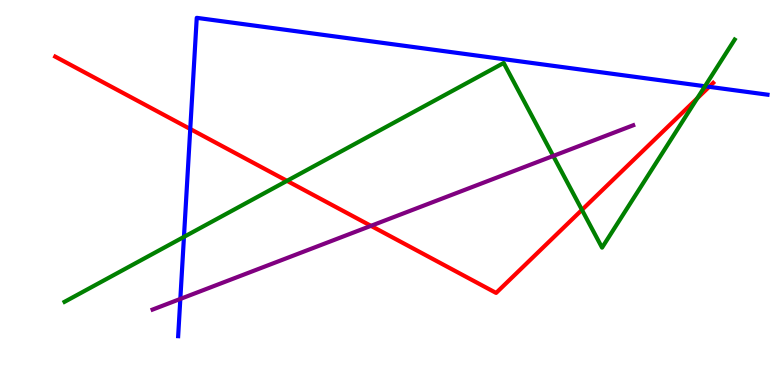[{'lines': ['blue', 'red'], 'intersections': [{'x': 2.45, 'y': 6.65}, {'x': 9.15, 'y': 7.74}]}, {'lines': ['green', 'red'], 'intersections': [{'x': 3.7, 'y': 5.3}, {'x': 7.51, 'y': 4.55}, {'x': 9.0, 'y': 7.45}]}, {'lines': ['purple', 'red'], 'intersections': [{'x': 4.79, 'y': 4.13}]}, {'lines': ['blue', 'green'], 'intersections': [{'x': 2.37, 'y': 3.85}, {'x': 9.1, 'y': 7.76}]}, {'lines': ['blue', 'purple'], 'intersections': [{'x': 2.33, 'y': 2.24}]}, {'lines': ['green', 'purple'], 'intersections': [{'x': 7.14, 'y': 5.95}]}]